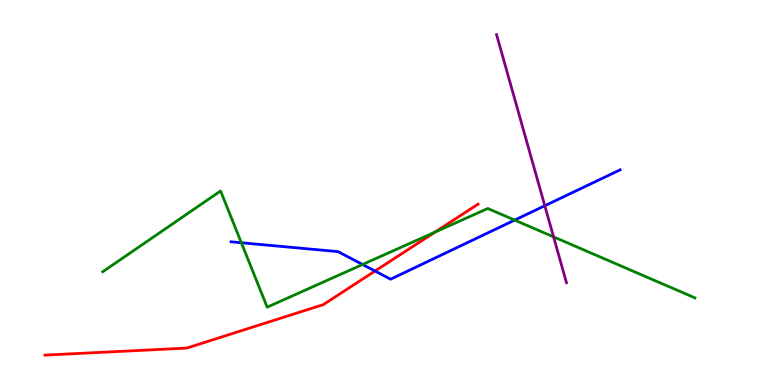[{'lines': ['blue', 'red'], 'intersections': [{'x': 4.84, 'y': 2.96}]}, {'lines': ['green', 'red'], 'intersections': [{'x': 5.61, 'y': 3.97}]}, {'lines': ['purple', 'red'], 'intersections': []}, {'lines': ['blue', 'green'], 'intersections': [{'x': 3.11, 'y': 3.69}, {'x': 4.68, 'y': 3.13}, {'x': 6.64, 'y': 4.28}]}, {'lines': ['blue', 'purple'], 'intersections': [{'x': 7.03, 'y': 4.66}]}, {'lines': ['green', 'purple'], 'intersections': [{'x': 7.14, 'y': 3.85}]}]